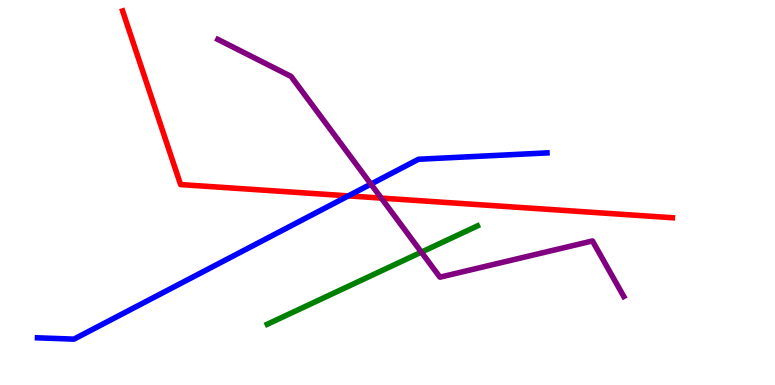[{'lines': ['blue', 'red'], 'intersections': [{'x': 4.49, 'y': 4.91}]}, {'lines': ['green', 'red'], 'intersections': []}, {'lines': ['purple', 'red'], 'intersections': [{'x': 4.92, 'y': 4.85}]}, {'lines': ['blue', 'green'], 'intersections': []}, {'lines': ['blue', 'purple'], 'intersections': [{'x': 4.79, 'y': 5.22}]}, {'lines': ['green', 'purple'], 'intersections': [{'x': 5.44, 'y': 3.45}]}]